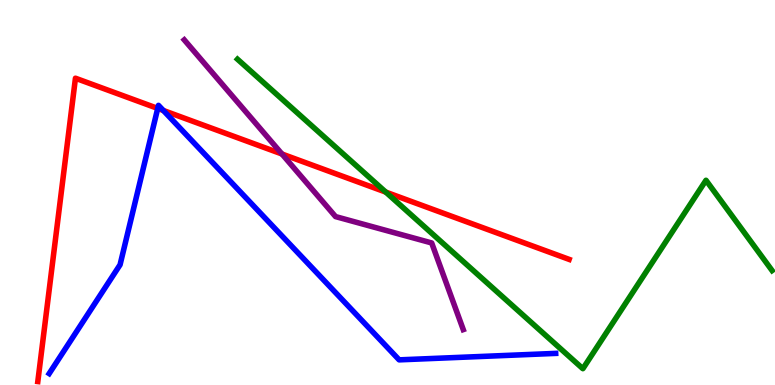[{'lines': ['blue', 'red'], 'intersections': [{'x': 2.04, 'y': 7.18}, {'x': 2.11, 'y': 7.13}]}, {'lines': ['green', 'red'], 'intersections': [{'x': 4.98, 'y': 5.01}]}, {'lines': ['purple', 'red'], 'intersections': [{'x': 3.64, 'y': 6.0}]}, {'lines': ['blue', 'green'], 'intersections': []}, {'lines': ['blue', 'purple'], 'intersections': []}, {'lines': ['green', 'purple'], 'intersections': []}]